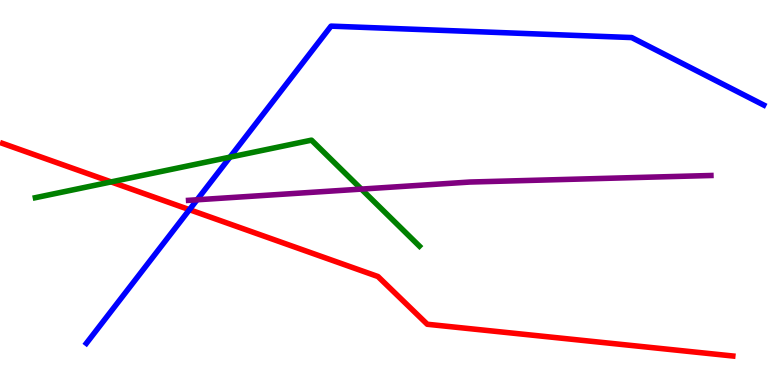[{'lines': ['blue', 'red'], 'intersections': [{'x': 2.44, 'y': 4.55}]}, {'lines': ['green', 'red'], 'intersections': [{'x': 1.43, 'y': 5.28}]}, {'lines': ['purple', 'red'], 'intersections': []}, {'lines': ['blue', 'green'], 'intersections': [{'x': 2.97, 'y': 5.92}]}, {'lines': ['blue', 'purple'], 'intersections': [{'x': 2.54, 'y': 4.81}]}, {'lines': ['green', 'purple'], 'intersections': [{'x': 4.66, 'y': 5.09}]}]